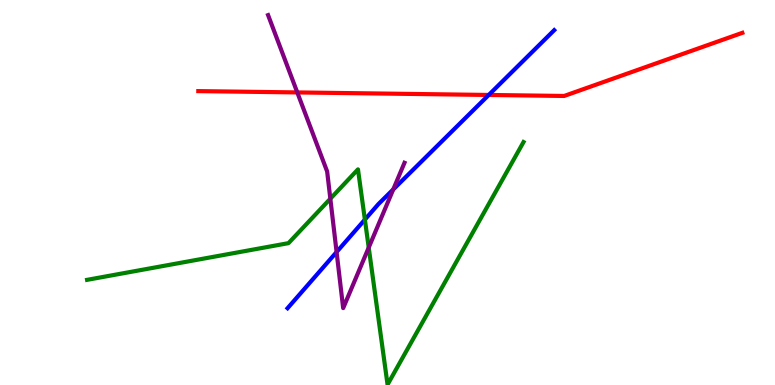[{'lines': ['blue', 'red'], 'intersections': [{'x': 6.31, 'y': 7.53}]}, {'lines': ['green', 'red'], 'intersections': []}, {'lines': ['purple', 'red'], 'intersections': [{'x': 3.84, 'y': 7.6}]}, {'lines': ['blue', 'green'], 'intersections': [{'x': 4.71, 'y': 4.3}]}, {'lines': ['blue', 'purple'], 'intersections': [{'x': 4.34, 'y': 3.45}, {'x': 5.07, 'y': 5.08}]}, {'lines': ['green', 'purple'], 'intersections': [{'x': 4.26, 'y': 4.84}, {'x': 4.76, 'y': 3.57}]}]